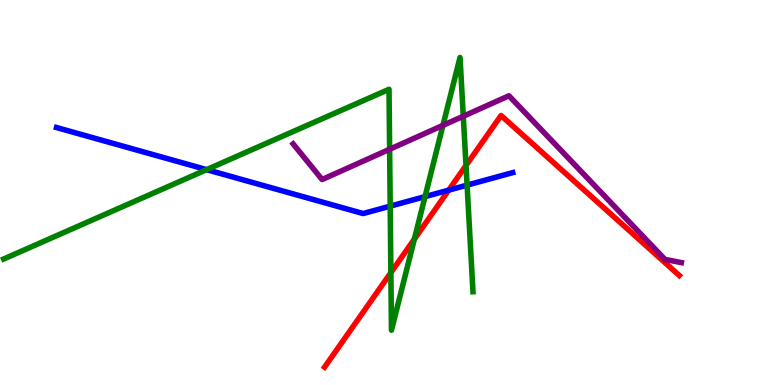[{'lines': ['blue', 'red'], 'intersections': [{'x': 5.79, 'y': 5.06}]}, {'lines': ['green', 'red'], 'intersections': [{'x': 5.04, 'y': 2.92}, {'x': 5.35, 'y': 3.79}, {'x': 6.01, 'y': 5.7}]}, {'lines': ['purple', 'red'], 'intersections': []}, {'lines': ['blue', 'green'], 'intersections': [{'x': 2.67, 'y': 5.59}, {'x': 5.03, 'y': 4.65}, {'x': 5.48, 'y': 4.89}, {'x': 6.03, 'y': 5.19}]}, {'lines': ['blue', 'purple'], 'intersections': []}, {'lines': ['green', 'purple'], 'intersections': [{'x': 5.03, 'y': 6.12}, {'x': 5.72, 'y': 6.74}, {'x': 5.98, 'y': 6.98}]}]